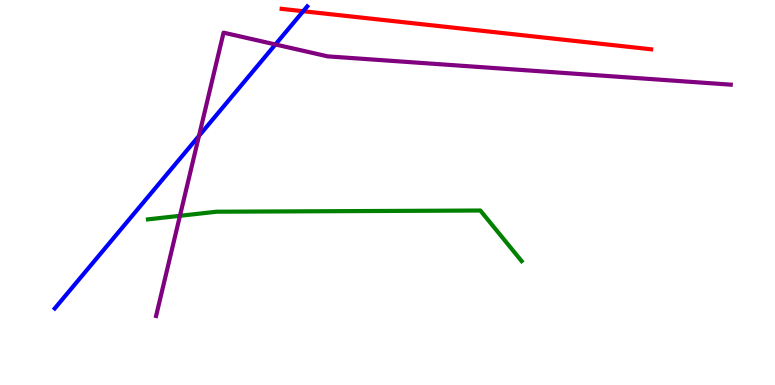[{'lines': ['blue', 'red'], 'intersections': [{'x': 3.91, 'y': 9.71}]}, {'lines': ['green', 'red'], 'intersections': []}, {'lines': ['purple', 'red'], 'intersections': []}, {'lines': ['blue', 'green'], 'intersections': []}, {'lines': ['blue', 'purple'], 'intersections': [{'x': 2.57, 'y': 6.47}, {'x': 3.55, 'y': 8.85}]}, {'lines': ['green', 'purple'], 'intersections': [{'x': 2.32, 'y': 4.39}]}]